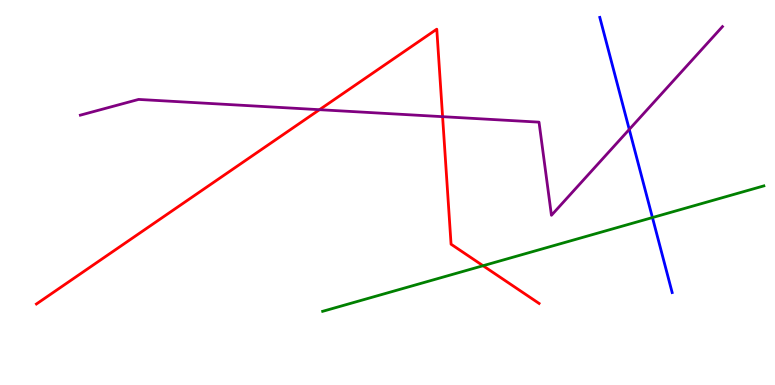[{'lines': ['blue', 'red'], 'intersections': []}, {'lines': ['green', 'red'], 'intersections': [{'x': 6.23, 'y': 3.1}]}, {'lines': ['purple', 'red'], 'intersections': [{'x': 4.12, 'y': 7.15}, {'x': 5.71, 'y': 6.97}]}, {'lines': ['blue', 'green'], 'intersections': [{'x': 8.42, 'y': 4.35}]}, {'lines': ['blue', 'purple'], 'intersections': [{'x': 8.12, 'y': 6.64}]}, {'lines': ['green', 'purple'], 'intersections': []}]